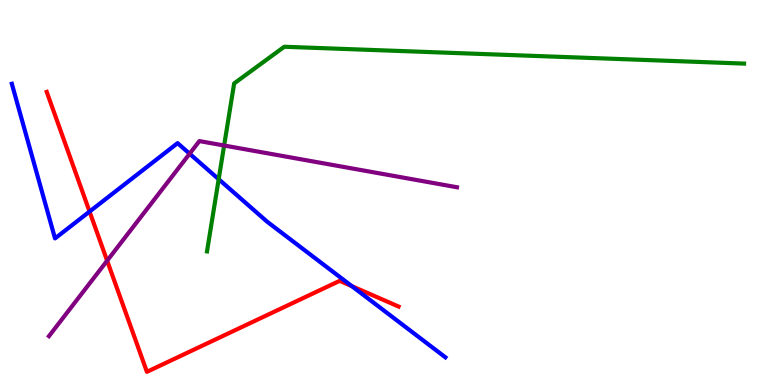[{'lines': ['blue', 'red'], 'intersections': [{'x': 1.16, 'y': 4.5}, {'x': 4.54, 'y': 2.57}]}, {'lines': ['green', 'red'], 'intersections': []}, {'lines': ['purple', 'red'], 'intersections': [{'x': 1.38, 'y': 3.23}]}, {'lines': ['blue', 'green'], 'intersections': [{'x': 2.82, 'y': 5.35}]}, {'lines': ['blue', 'purple'], 'intersections': [{'x': 2.45, 'y': 6.01}]}, {'lines': ['green', 'purple'], 'intersections': [{'x': 2.89, 'y': 6.22}]}]